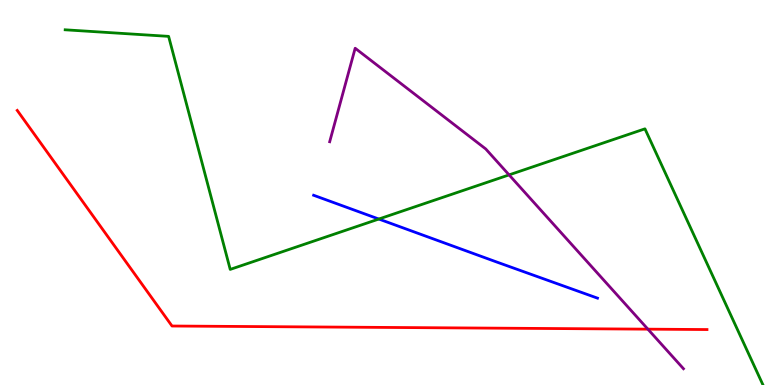[{'lines': ['blue', 'red'], 'intersections': []}, {'lines': ['green', 'red'], 'intersections': []}, {'lines': ['purple', 'red'], 'intersections': [{'x': 8.36, 'y': 1.45}]}, {'lines': ['blue', 'green'], 'intersections': [{'x': 4.89, 'y': 4.31}]}, {'lines': ['blue', 'purple'], 'intersections': []}, {'lines': ['green', 'purple'], 'intersections': [{'x': 6.57, 'y': 5.46}]}]